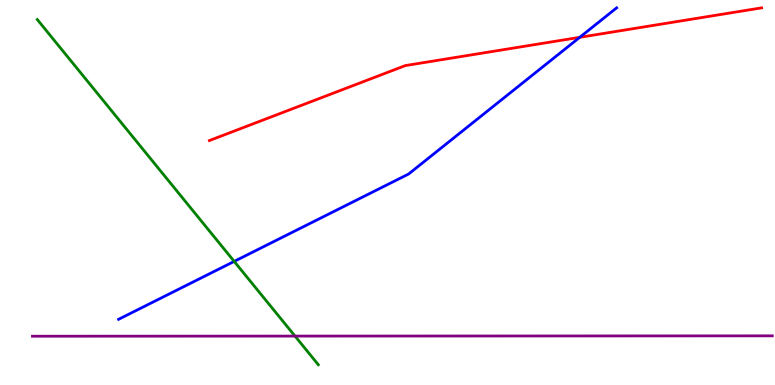[{'lines': ['blue', 'red'], 'intersections': [{'x': 7.48, 'y': 9.03}]}, {'lines': ['green', 'red'], 'intersections': []}, {'lines': ['purple', 'red'], 'intersections': []}, {'lines': ['blue', 'green'], 'intersections': [{'x': 3.02, 'y': 3.21}]}, {'lines': ['blue', 'purple'], 'intersections': []}, {'lines': ['green', 'purple'], 'intersections': [{'x': 3.81, 'y': 1.27}]}]